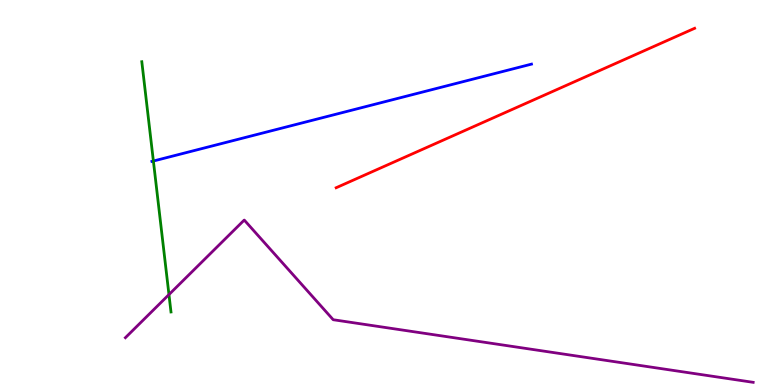[{'lines': ['blue', 'red'], 'intersections': []}, {'lines': ['green', 'red'], 'intersections': []}, {'lines': ['purple', 'red'], 'intersections': []}, {'lines': ['blue', 'green'], 'intersections': [{'x': 1.98, 'y': 5.82}]}, {'lines': ['blue', 'purple'], 'intersections': []}, {'lines': ['green', 'purple'], 'intersections': [{'x': 2.18, 'y': 2.35}]}]